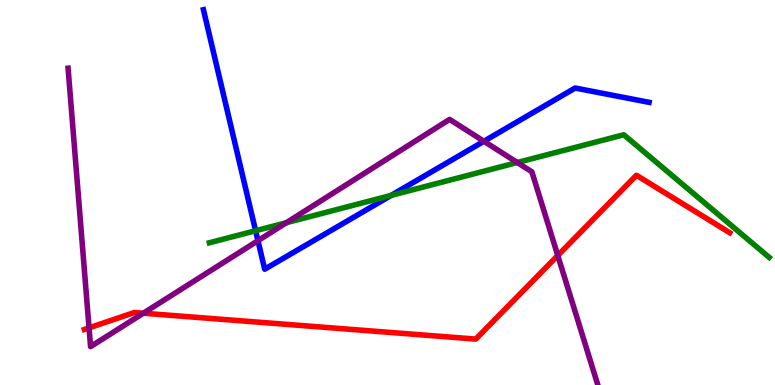[{'lines': ['blue', 'red'], 'intersections': []}, {'lines': ['green', 'red'], 'intersections': []}, {'lines': ['purple', 'red'], 'intersections': [{'x': 1.15, 'y': 1.48}, {'x': 1.85, 'y': 1.86}, {'x': 7.2, 'y': 3.36}]}, {'lines': ['blue', 'green'], 'intersections': [{'x': 3.3, 'y': 4.01}, {'x': 5.05, 'y': 4.92}]}, {'lines': ['blue', 'purple'], 'intersections': [{'x': 3.33, 'y': 3.75}, {'x': 6.24, 'y': 6.33}]}, {'lines': ['green', 'purple'], 'intersections': [{'x': 3.69, 'y': 4.22}, {'x': 6.67, 'y': 5.78}]}]